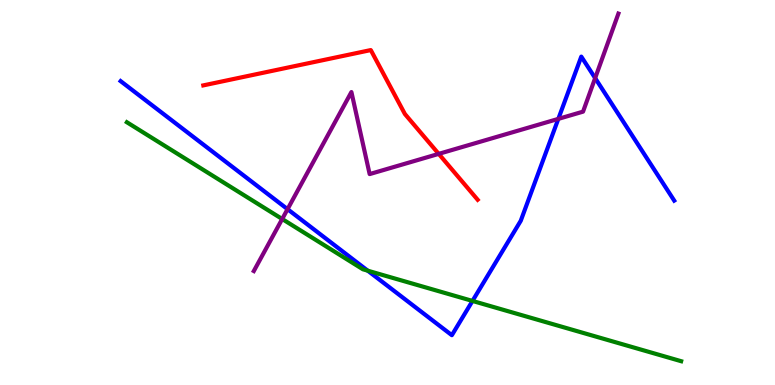[{'lines': ['blue', 'red'], 'intersections': []}, {'lines': ['green', 'red'], 'intersections': []}, {'lines': ['purple', 'red'], 'intersections': [{'x': 5.66, 'y': 6.0}]}, {'lines': ['blue', 'green'], 'intersections': [{'x': 4.75, 'y': 2.97}, {'x': 6.1, 'y': 2.18}]}, {'lines': ['blue', 'purple'], 'intersections': [{'x': 3.71, 'y': 4.57}, {'x': 7.2, 'y': 6.91}, {'x': 7.68, 'y': 7.97}]}, {'lines': ['green', 'purple'], 'intersections': [{'x': 3.64, 'y': 4.31}]}]